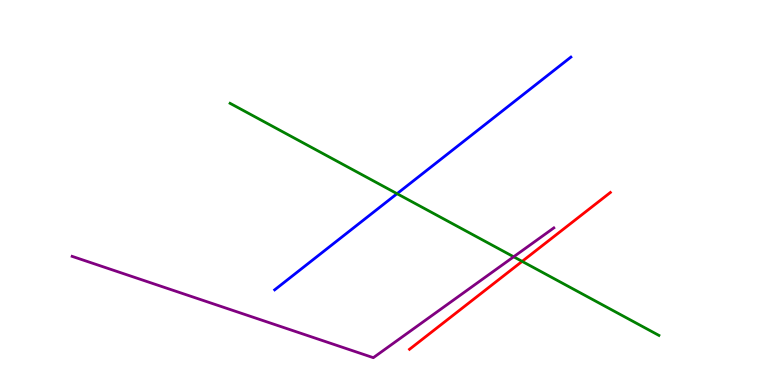[{'lines': ['blue', 'red'], 'intersections': []}, {'lines': ['green', 'red'], 'intersections': [{'x': 6.74, 'y': 3.21}]}, {'lines': ['purple', 'red'], 'intersections': []}, {'lines': ['blue', 'green'], 'intersections': [{'x': 5.12, 'y': 4.97}]}, {'lines': ['blue', 'purple'], 'intersections': []}, {'lines': ['green', 'purple'], 'intersections': [{'x': 6.63, 'y': 3.33}]}]